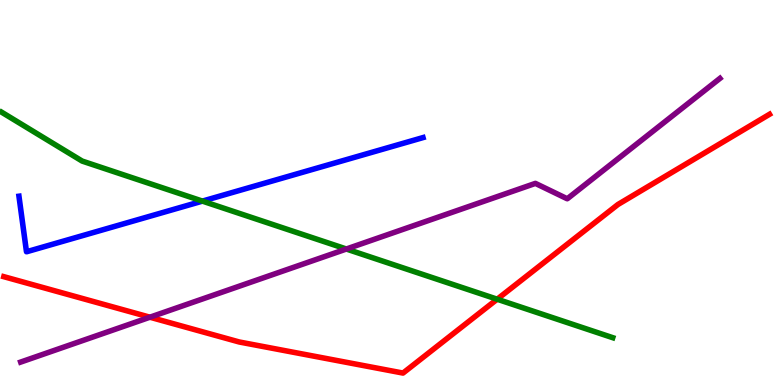[{'lines': ['blue', 'red'], 'intersections': []}, {'lines': ['green', 'red'], 'intersections': [{'x': 6.42, 'y': 2.23}]}, {'lines': ['purple', 'red'], 'intersections': [{'x': 1.93, 'y': 1.76}]}, {'lines': ['blue', 'green'], 'intersections': [{'x': 2.61, 'y': 4.78}]}, {'lines': ['blue', 'purple'], 'intersections': []}, {'lines': ['green', 'purple'], 'intersections': [{'x': 4.47, 'y': 3.53}]}]